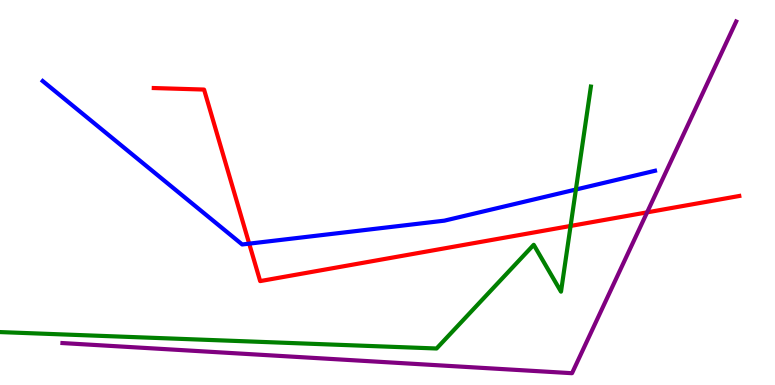[{'lines': ['blue', 'red'], 'intersections': [{'x': 3.22, 'y': 3.67}]}, {'lines': ['green', 'red'], 'intersections': [{'x': 7.36, 'y': 4.13}]}, {'lines': ['purple', 'red'], 'intersections': [{'x': 8.35, 'y': 4.48}]}, {'lines': ['blue', 'green'], 'intersections': [{'x': 7.43, 'y': 5.08}]}, {'lines': ['blue', 'purple'], 'intersections': []}, {'lines': ['green', 'purple'], 'intersections': []}]